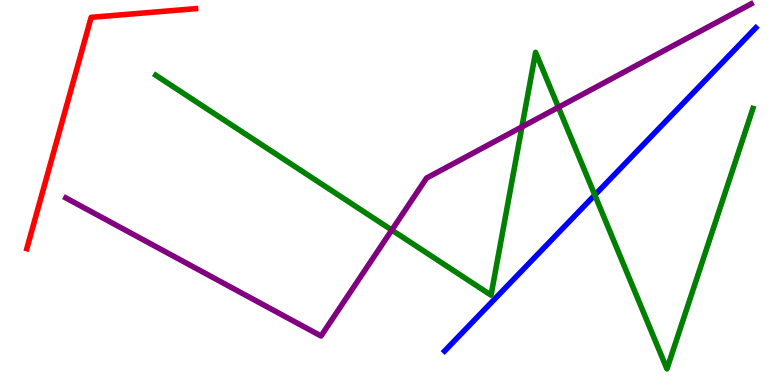[{'lines': ['blue', 'red'], 'intersections': []}, {'lines': ['green', 'red'], 'intersections': []}, {'lines': ['purple', 'red'], 'intersections': []}, {'lines': ['blue', 'green'], 'intersections': [{'x': 7.67, 'y': 4.93}]}, {'lines': ['blue', 'purple'], 'intersections': []}, {'lines': ['green', 'purple'], 'intersections': [{'x': 5.06, 'y': 4.02}, {'x': 6.73, 'y': 6.7}, {'x': 7.21, 'y': 7.21}]}]